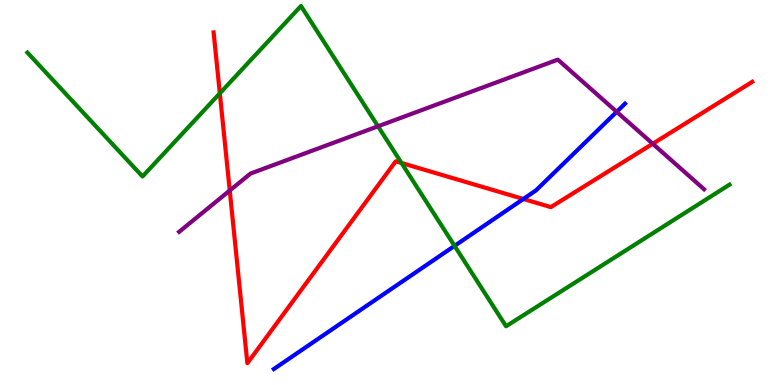[{'lines': ['blue', 'red'], 'intersections': [{'x': 6.75, 'y': 4.83}]}, {'lines': ['green', 'red'], 'intersections': [{'x': 2.84, 'y': 7.58}, {'x': 5.18, 'y': 5.77}]}, {'lines': ['purple', 'red'], 'intersections': [{'x': 2.96, 'y': 5.05}, {'x': 8.42, 'y': 6.27}]}, {'lines': ['blue', 'green'], 'intersections': [{'x': 5.87, 'y': 3.61}]}, {'lines': ['blue', 'purple'], 'intersections': [{'x': 7.96, 'y': 7.1}]}, {'lines': ['green', 'purple'], 'intersections': [{'x': 4.88, 'y': 6.72}]}]